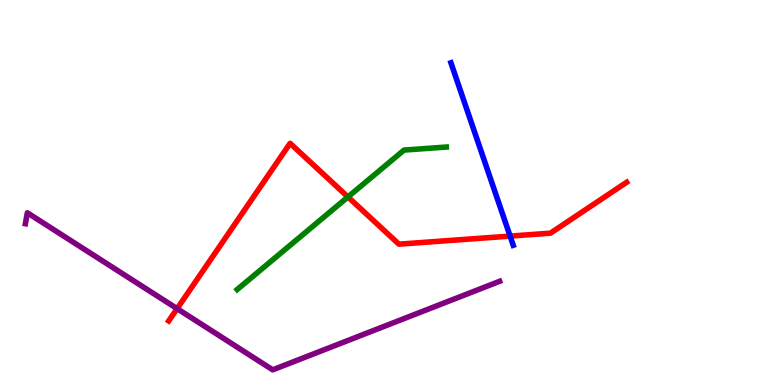[{'lines': ['blue', 'red'], 'intersections': [{'x': 6.58, 'y': 3.87}]}, {'lines': ['green', 'red'], 'intersections': [{'x': 4.49, 'y': 4.88}]}, {'lines': ['purple', 'red'], 'intersections': [{'x': 2.29, 'y': 1.98}]}, {'lines': ['blue', 'green'], 'intersections': []}, {'lines': ['blue', 'purple'], 'intersections': []}, {'lines': ['green', 'purple'], 'intersections': []}]